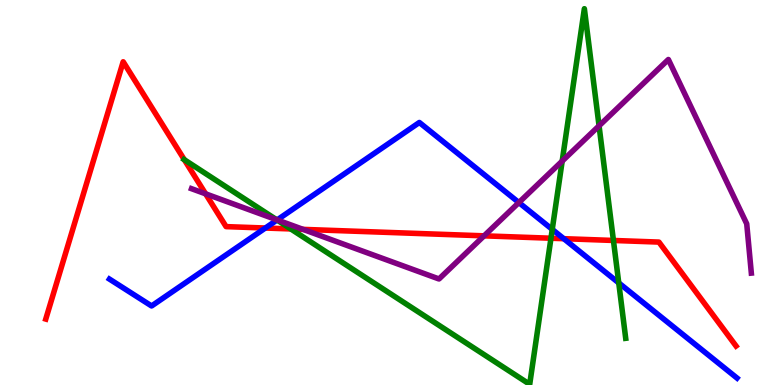[{'lines': ['blue', 'red'], 'intersections': [{'x': 3.42, 'y': 4.08}, {'x': 7.27, 'y': 3.8}]}, {'lines': ['green', 'red'], 'intersections': [{'x': 2.38, 'y': 5.85}, {'x': 3.75, 'y': 4.05}, {'x': 7.11, 'y': 3.81}, {'x': 7.92, 'y': 3.75}]}, {'lines': ['purple', 'red'], 'intersections': [{'x': 2.65, 'y': 4.97}, {'x': 3.91, 'y': 4.04}, {'x': 6.25, 'y': 3.87}]}, {'lines': ['blue', 'green'], 'intersections': [{'x': 3.57, 'y': 4.29}, {'x': 7.13, 'y': 4.04}, {'x': 7.98, 'y': 2.65}]}, {'lines': ['blue', 'purple'], 'intersections': [{'x': 3.58, 'y': 4.29}, {'x': 6.7, 'y': 4.74}]}, {'lines': ['green', 'purple'], 'intersections': [{'x': 3.57, 'y': 4.29}, {'x': 7.25, 'y': 5.82}, {'x': 7.73, 'y': 6.73}]}]